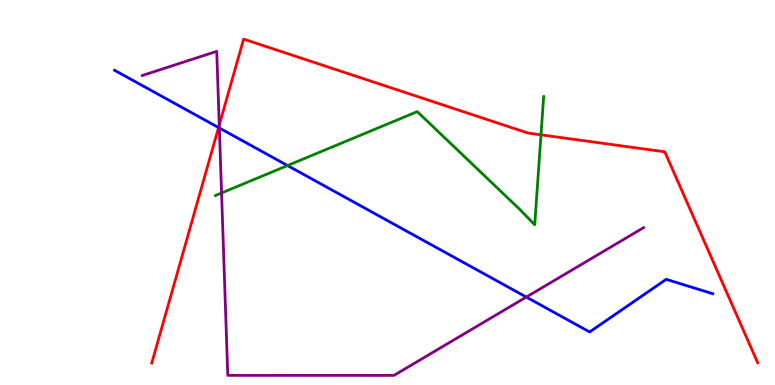[{'lines': ['blue', 'red'], 'intersections': [{'x': 2.82, 'y': 6.69}]}, {'lines': ['green', 'red'], 'intersections': [{'x': 6.98, 'y': 6.5}]}, {'lines': ['purple', 'red'], 'intersections': [{'x': 2.83, 'y': 6.75}]}, {'lines': ['blue', 'green'], 'intersections': [{'x': 3.71, 'y': 5.7}]}, {'lines': ['blue', 'purple'], 'intersections': [{'x': 2.83, 'y': 6.68}, {'x': 6.79, 'y': 2.28}]}, {'lines': ['green', 'purple'], 'intersections': [{'x': 2.86, 'y': 4.99}]}]